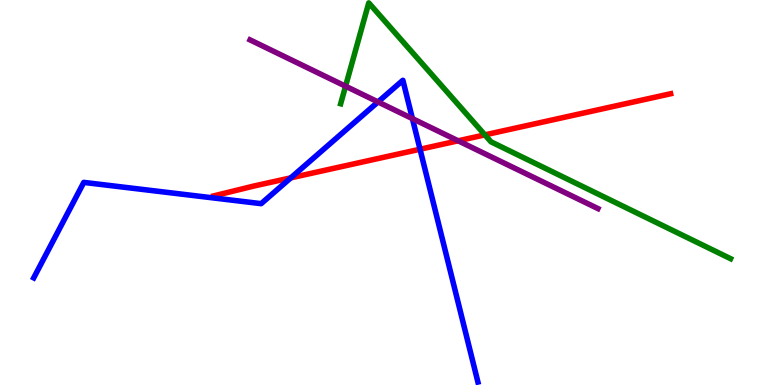[{'lines': ['blue', 'red'], 'intersections': [{'x': 3.75, 'y': 5.38}, {'x': 5.42, 'y': 6.12}]}, {'lines': ['green', 'red'], 'intersections': [{'x': 6.26, 'y': 6.5}]}, {'lines': ['purple', 'red'], 'intersections': [{'x': 5.91, 'y': 6.34}]}, {'lines': ['blue', 'green'], 'intersections': []}, {'lines': ['blue', 'purple'], 'intersections': [{'x': 4.88, 'y': 7.35}, {'x': 5.32, 'y': 6.92}]}, {'lines': ['green', 'purple'], 'intersections': [{'x': 4.46, 'y': 7.76}]}]